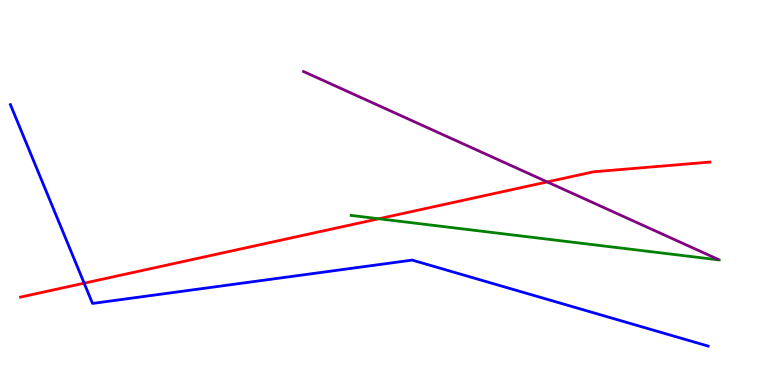[{'lines': ['blue', 'red'], 'intersections': [{'x': 1.09, 'y': 2.64}]}, {'lines': ['green', 'red'], 'intersections': [{'x': 4.89, 'y': 4.32}]}, {'lines': ['purple', 'red'], 'intersections': [{'x': 7.06, 'y': 5.27}]}, {'lines': ['blue', 'green'], 'intersections': []}, {'lines': ['blue', 'purple'], 'intersections': []}, {'lines': ['green', 'purple'], 'intersections': []}]